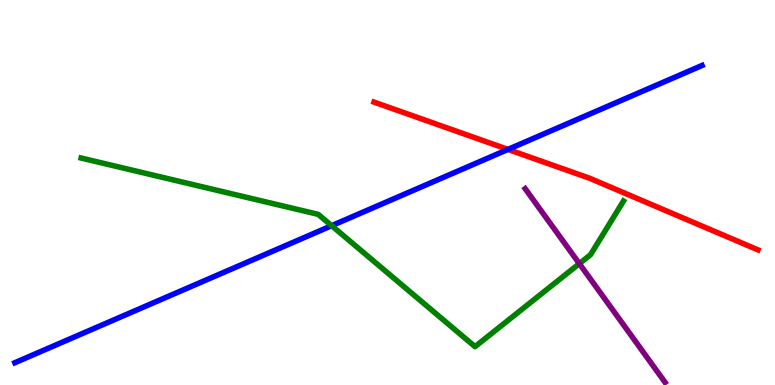[{'lines': ['blue', 'red'], 'intersections': [{'x': 6.55, 'y': 6.12}]}, {'lines': ['green', 'red'], 'intersections': []}, {'lines': ['purple', 'red'], 'intersections': []}, {'lines': ['blue', 'green'], 'intersections': [{'x': 4.28, 'y': 4.14}]}, {'lines': ['blue', 'purple'], 'intersections': []}, {'lines': ['green', 'purple'], 'intersections': [{'x': 7.48, 'y': 3.15}]}]